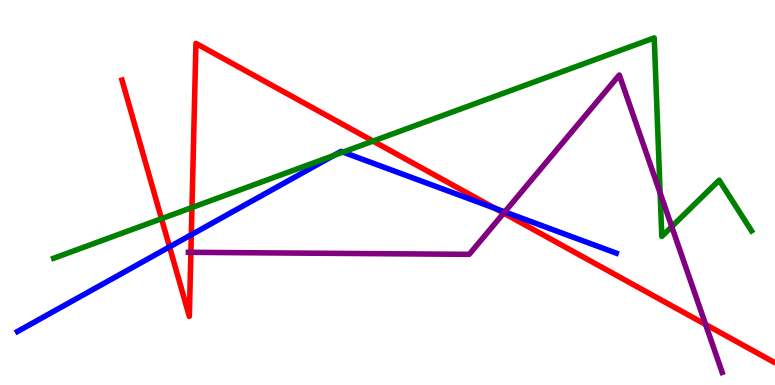[{'lines': ['blue', 'red'], 'intersections': [{'x': 2.19, 'y': 3.59}, {'x': 2.47, 'y': 3.9}, {'x': 6.38, 'y': 4.59}]}, {'lines': ['green', 'red'], 'intersections': [{'x': 2.08, 'y': 4.32}, {'x': 2.48, 'y': 4.61}, {'x': 4.81, 'y': 6.34}]}, {'lines': ['purple', 'red'], 'intersections': [{'x': 2.46, 'y': 3.45}, {'x': 6.5, 'y': 4.46}, {'x': 9.1, 'y': 1.57}]}, {'lines': ['blue', 'green'], 'intersections': [{'x': 4.3, 'y': 5.96}, {'x': 4.43, 'y': 6.05}]}, {'lines': ['blue', 'purple'], 'intersections': [{'x': 6.51, 'y': 4.5}]}, {'lines': ['green', 'purple'], 'intersections': [{'x': 8.52, 'y': 4.99}, {'x': 8.67, 'y': 4.11}]}]